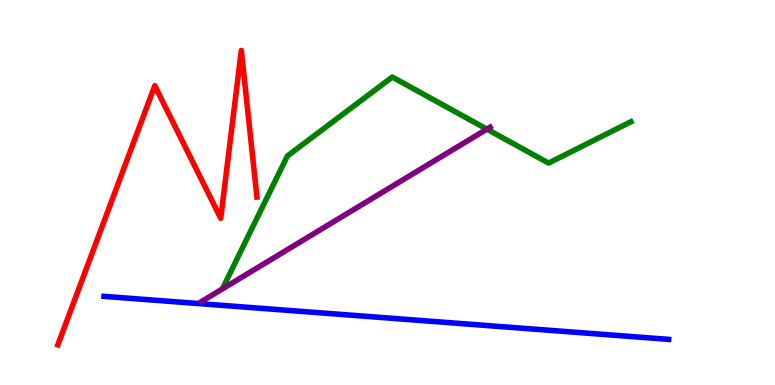[{'lines': ['blue', 'red'], 'intersections': []}, {'lines': ['green', 'red'], 'intersections': []}, {'lines': ['purple', 'red'], 'intersections': []}, {'lines': ['blue', 'green'], 'intersections': []}, {'lines': ['blue', 'purple'], 'intersections': []}, {'lines': ['green', 'purple'], 'intersections': [{'x': 6.28, 'y': 6.65}]}]